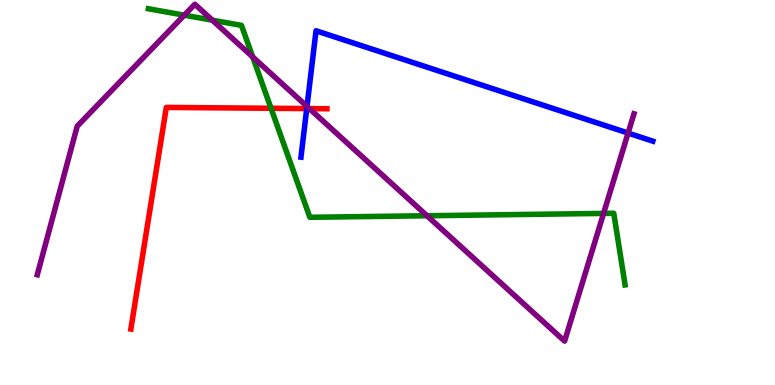[{'lines': ['blue', 'red'], 'intersections': [{'x': 3.96, 'y': 7.18}]}, {'lines': ['green', 'red'], 'intersections': [{'x': 3.5, 'y': 7.19}]}, {'lines': ['purple', 'red'], 'intersections': [{'x': 3.99, 'y': 7.18}]}, {'lines': ['blue', 'green'], 'intersections': []}, {'lines': ['blue', 'purple'], 'intersections': [{'x': 3.96, 'y': 7.24}, {'x': 8.1, 'y': 6.54}]}, {'lines': ['green', 'purple'], 'intersections': [{'x': 2.38, 'y': 9.61}, {'x': 2.74, 'y': 9.48}, {'x': 3.26, 'y': 8.52}, {'x': 5.51, 'y': 4.4}, {'x': 7.79, 'y': 4.46}]}]